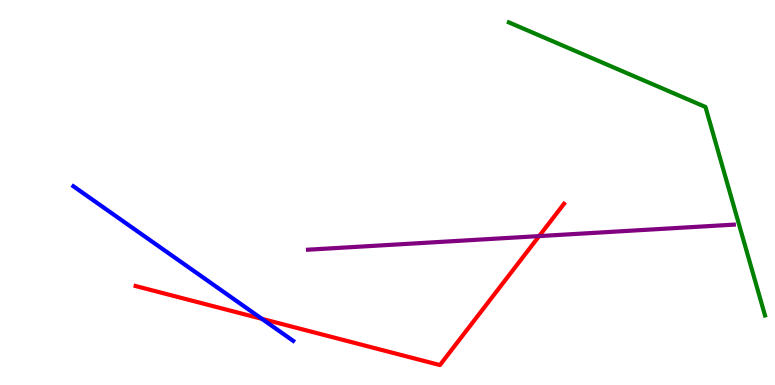[{'lines': ['blue', 'red'], 'intersections': [{'x': 3.38, 'y': 1.72}]}, {'lines': ['green', 'red'], 'intersections': []}, {'lines': ['purple', 'red'], 'intersections': [{'x': 6.96, 'y': 3.87}]}, {'lines': ['blue', 'green'], 'intersections': []}, {'lines': ['blue', 'purple'], 'intersections': []}, {'lines': ['green', 'purple'], 'intersections': []}]